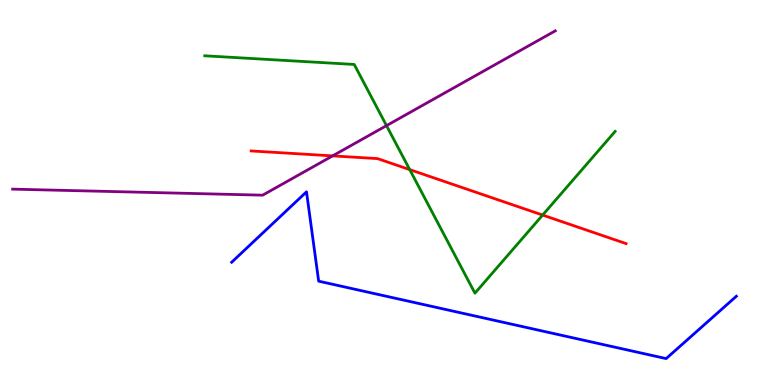[{'lines': ['blue', 'red'], 'intersections': []}, {'lines': ['green', 'red'], 'intersections': [{'x': 5.29, 'y': 5.59}, {'x': 7.0, 'y': 4.41}]}, {'lines': ['purple', 'red'], 'intersections': [{'x': 4.29, 'y': 5.95}]}, {'lines': ['blue', 'green'], 'intersections': []}, {'lines': ['blue', 'purple'], 'intersections': []}, {'lines': ['green', 'purple'], 'intersections': [{'x': 4.99, 'y': 6.74}]}]